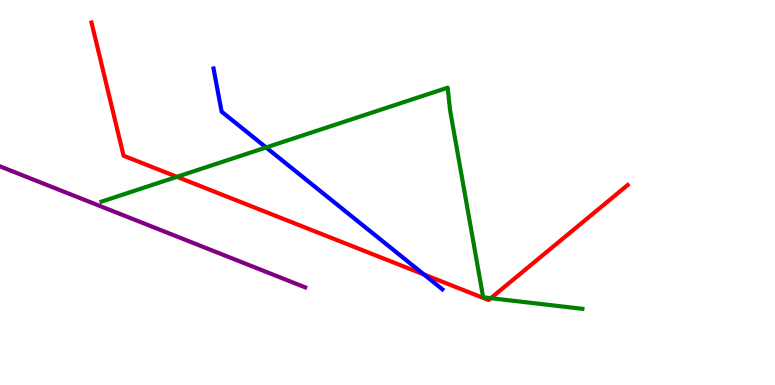[{'lines': ['blue', 'red'], 'intersections': [{'x': 5.47, 'y': 2.87}]}, {'lines': ['green', 'red'], 'intersections': [{'x': 2.28, 'y': 5.41}, {'x': 6.33, 'y': 2.26}]}, {'lines': ['purple', 'red'], 'intersections': []}, {'lines': ['blue', 'green'], 'intersections': [{'x': 3.43, 'y': 6.17}]}, {'lines': ['blue', 'purple'], 'intersections': []}, {'lines': ['green', 'purple'], 'intersections': []}]